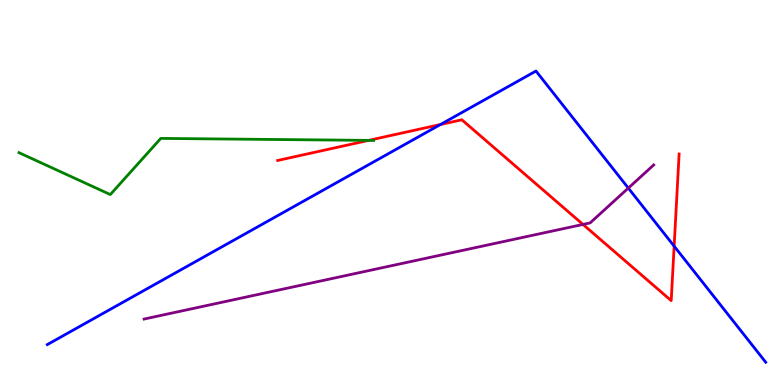[{'lines': ['blue', 'red'], 'intersections': [{'x': 5.68, 'y': 6.77}, {'x': 8.7, 'y': 3.61}]}, {'lines': ['green', 'red'], 'intersections': [{'x': 4.76, 'y': 6.35}]}, {'lines': ['purple', 'red'], 'intersections': [{'x': 7.52, 'y': 4.17}]}, {'lines': ['blue', 'green'], 'intersections': []}, {'lines': ['blue', 'purple'], 'intersections': [{'x': 8.11, 'y': 5.11}]}, {'lines': ['green', 'purple'], 'intersections': []}]